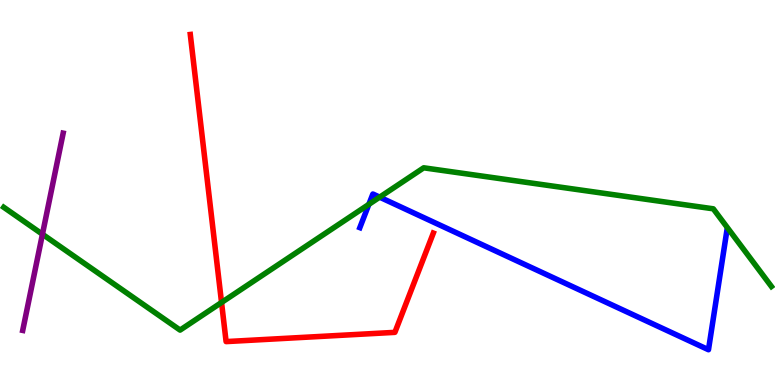[{'lines': ['blue', 'red'], 'intersections': []}, {'lines': ['green', 'red'], 'intersections': [{'x': 2.86, 'y': 2.14}]}, {'lines': ['purple', 'red'], 'intersections': []}, {'lines': ['blue', 'green'], 'intersections': [{'x': 4.76, 'y': 4.69}, {'x': 4.9, 'y': 4.88}]}, {'lines': ['blue', 'purple'], 'intersections': []}, {'lines': ['green', 'purple'], 'intersections': [{'x': 0.548, 'y': 3.92}]}]